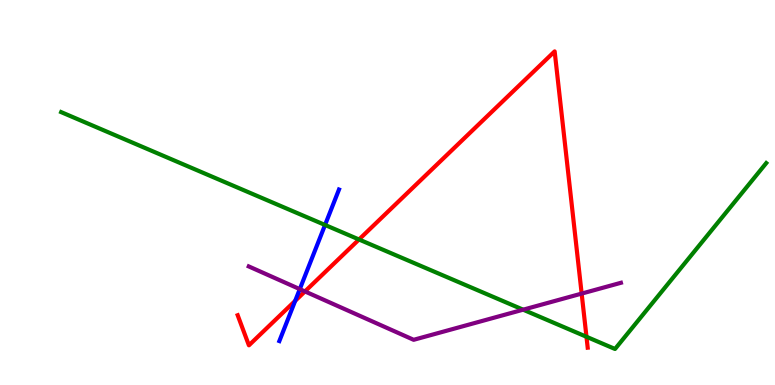[{'lines': ['blue', 'red'], 'intersections': [{'x': 3.81, 'y': 2.19}]}, {'lines': ['green', 'red'], 'intersections': [{'x': 4.63, 'y': 3.78}, {'x': 7.57, 'y': 1.25}]}, {'lines': ['purple', 'red'], 'intersections': [{'x': 3.94, 'y': 2.43}, {'x': 7.51, 'y': 2.37}]}, {'lines': ['blue', 'green'], 'intersections': [{'x': 4.19, 'y': 4.16}]}, {'lines': ['blue', 'purple'], 'intersections': [{'x': 3.87, 'y': 2.49}]}, {'lines': ['green', 'purple'], 'intersections': [{'x': 6.75, 'y': 1.96}]}]